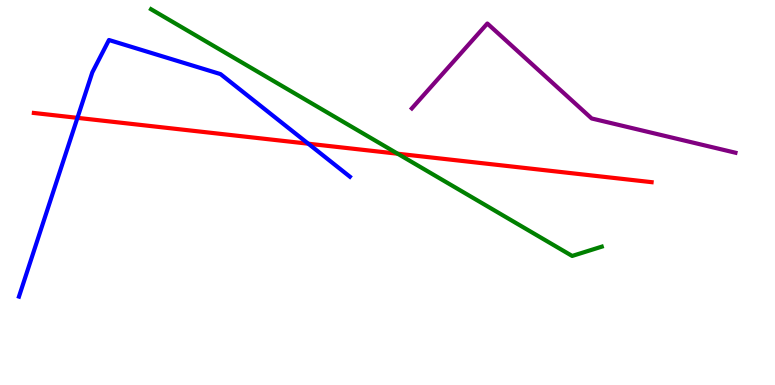[{'lines': ['blue', 'red'], 'intersections': [{'x': 0.999, 'y': 6.94}, {'x': 3.98, 'y': 6.27}]}, {'lines': ['green', 'red'], 'intersections': [{'x': 5.13, 'y': 6.01}]}, {'lines': ['purple', 'red'], 'intersections': []}, {'lines': ['blue', 'green'], 'intersections': []}, {'lines': ['blue', 'purple'], 'intersections': []}, {'lines': ['green', 'purple'], 'intersections': []}]